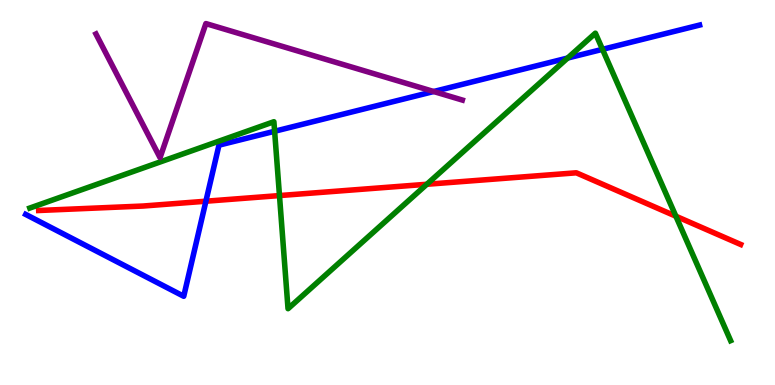[{'lines': ['blue', 'red'], 'intersections': [{'x': 2.66, 'y': 4.77}]}, {'lines': ['green', 'red'], 'intersections': [{'x': 3.61, 'y': 4.92}, {'x': 5.51, 'y': 5.21}, {'x': 8.72, 'y': 4.38}]}, {'lines': ['purple', 'red'], 'intersections': []}, {'lines': ['blue', 'green'], 'intersections': [{'x': 3.54, 'y': 6.59}, {'x': 7.32, 'y': 8.49}, {'x': 7.77, 'y': 8.72}]}, {'lines': ['blue', 'purple'], 'intersections': [{'x': 5.6, 'y': 7.62}]}, {'lines': ['green', 'purple'], 'intersections': []}]